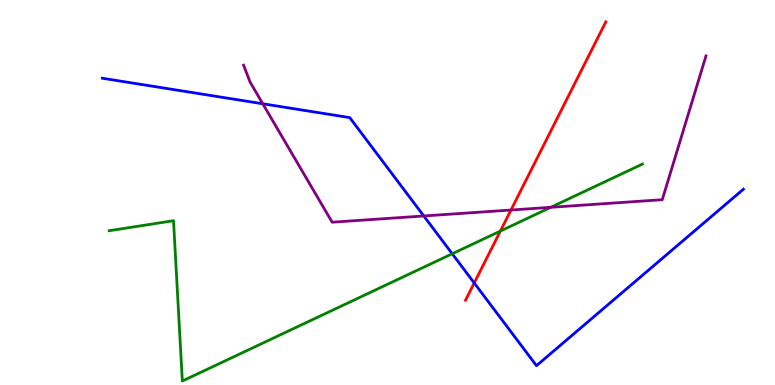[{'lines': ['blue', 'red'], 'intersections': [{'x': 6.12, 'y': 2.65}]}, {'lines': ['green', 'red'], 'intersections': [{'x': 6.46, 'y': 4.0}]}, {'lines': ['purple', 'red'], 'intersections': [{'x': 6.59, 'y': 4.54}]}, {'lines': ['blue', 'green'], 'intersections': [{'x': 5.84, 'y': 3.41}]}, {'lines': ['blue', 'purple'], 'intersections': [{'x': 3.39, 'y': 7.3}, {'x': 5.47, 'y': 4.39}]}, {'lines': ['green', 'purple'], 'intersections': [{'x': 7.11, 'y': 4.62}]}]